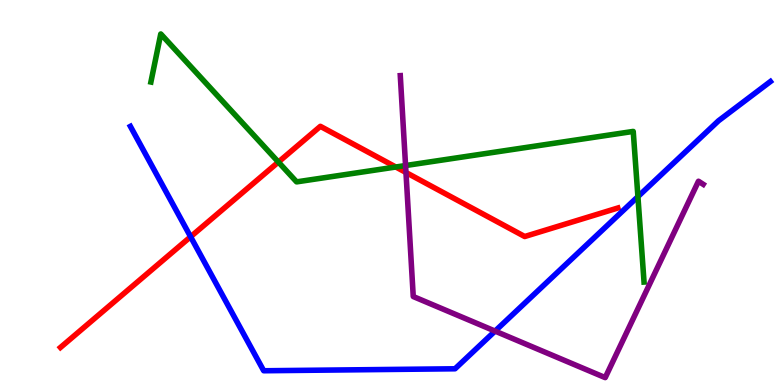[{'lines': ['blue', 'red'], 'intersections': [{'x': 2.46, 'y': 3.85}]}, {'lines': ['green', 'red'], 'intersections': [{'x': 3.59, 'y': 5.79}, {'x': 5.11, 'y': 5.66}]}, {'lines': ['purple', 'red'], 'intersections': [{'x': 5.24, 'y': 5.52}]}, {'lines': ['blue', 'green'], 'intersections': [{'x': 8.23, 'y': 4.89}]}, {'lines': ['blue', 'purple'], 'intersections': [{'x': 6.39, 'y': 1.4}]}, {'lines': ['green', 'purple'], 'intersections': [{'x': 5.23, 'y': 5.7}]}]